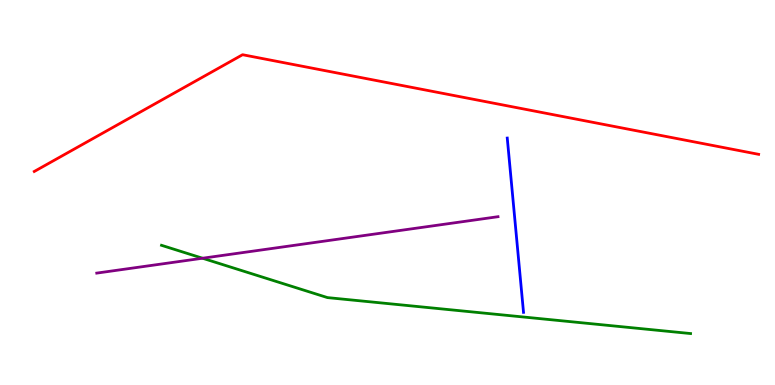[{'lines': ['blue', 'red'], 'intersections': []}, {'lines': ['green', 'red'], 'intersections': []}, {'lines': ['purple', 'red'], 'intersections': []}, {'lines': ['blue', 'green'], 'intersections': []}, {'lines': ['blue', 'purple'], 'intersections': []}, {'lines': ['green', 'purple'], 'intersections': [{'x': 2.61, 'y': 3.29}]}]